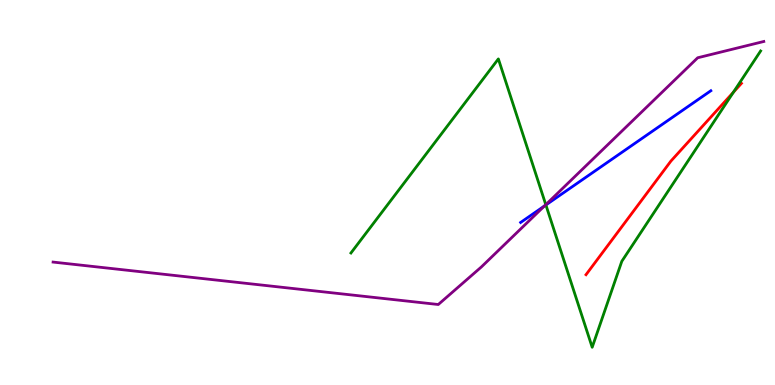[{'lines': ['blue', 'red'], 'intersections': []}, {'lines': ['green', 'red'], 'intersections': [{'x': 9.46, 'y': 7.6}]}, {'lines': ['purple', 'red'], 'intersections': []}, {'lines': ['blue', 'green'], 'intersections': [{'x': 7.04, 'y': 4.68}]}, {'lines': ['blue', 'purple'], 'intersections': [{'x': 7.02, 'y': 4.65}]}, {'lines': ['green', 'purple'], 'intersections': [{'x': 7.04, 'y': 4.68}]}]